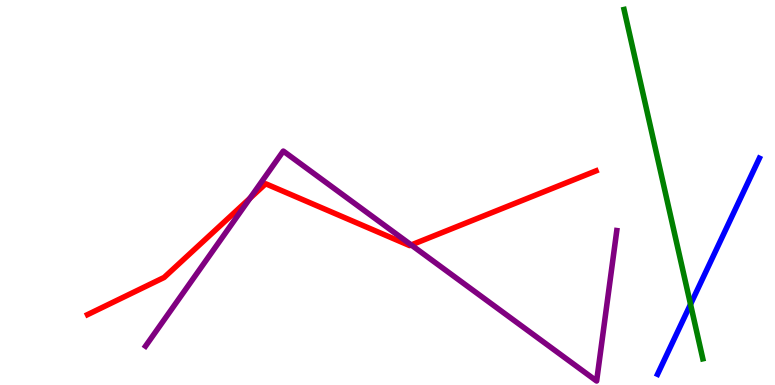[{'lines': ['blue', 'red'], 'intersections': []}, {'lines': ['green', 'red'], 'intersections': []}, {'lines': ['purple', 'red'], 'intersections': [{'x': 3.23, 'y': 4.85}, {'x': 5.31, 'y': 3.64}]}, {'lines': ['blue', 'green'], 'intersections': [{'x': 8.91, 'y': 2.1}]}, {'lines': ['blue', 'purple'], 'intersections': []}, {'lines': ['green', 'purple'], 'intersections': []}]